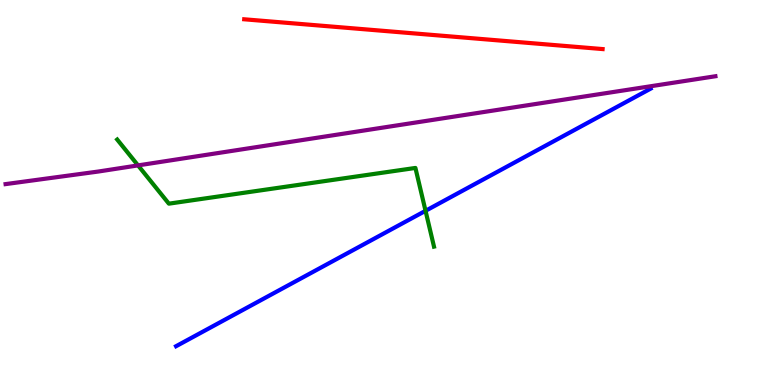[{'lines': ['blue', 'red'], 'intersections': []}, {'lines': ['green', 'red'], 'intersections': []}, {'lines': ['purple', 'red'], 'intersections': []}, {'lines': ['blue', 'green'], 'intersections': [{'x': 5.49, 'y': 4.52}]}, {'lines': ['blue', 'purple'], 'intersections': []}, {'lines': ['green', 'purple'], 'intersections': [{'x': 1.78, 'y': 5.7}]}]